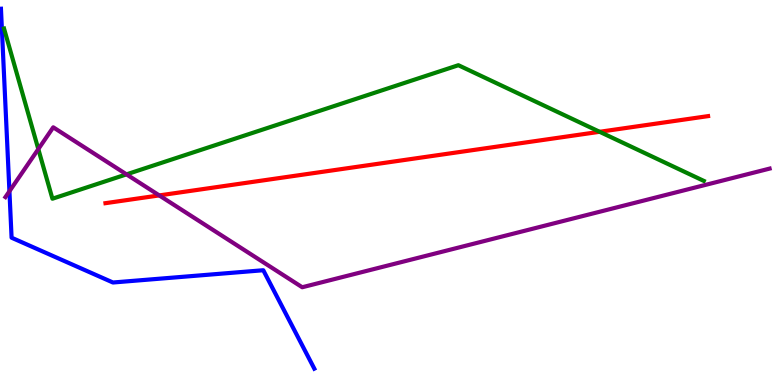[{'lines': ['blue', 'red'], 'intersections': []}, {'lines': ['green', 'red'], 'intersections': [{'x': 7.74, 'y': 6.58}]}, {'lines': ['purple', 'red'], 'intersections': [{'x': 2.05, 'y': 4.92}]}, {'lines': ['blue', 'green'], 'intersections': []}, {'lines': ['blue', 'purple'], 'intersections': [{'x': 0.122, 'y': 5.03}]}, {'lines': ['green', 'purple'], 'intersections': [{'x': 0.494, 'y': 6.13}, {'x': 1.63, 'y': 5.47}]}]